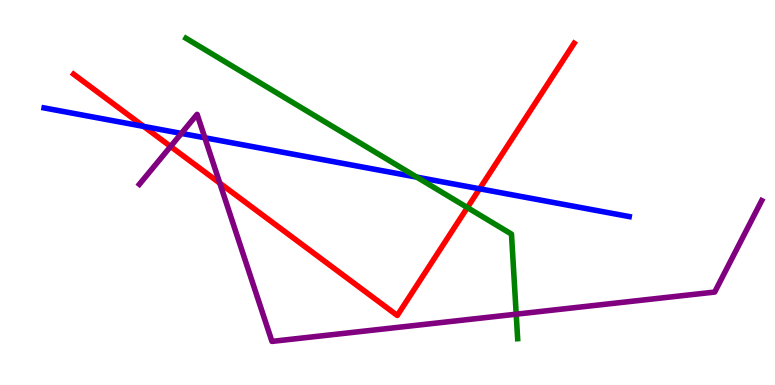[{'lines': ['blue', 'red'], 'intersections': [{'x': 1.85, 'y': 6.72}, {'x': 6.19, 'y': 5.1}]}, {'lines': ['green', 'red'], 'intersections': [{'x': 6.03, 'y': 4.61}]}, {'lines': ['purple', 'red'], 'intersections': [{'x': 2.2, 'y': 6.2}, {'x': 2.84, 'y': 5.24}]}, {'lines': ['blue', 'green'], 'intersections': [{'x': 5.38, 'y': 5.4}]}, {'lines': ['blue', 'purple'], 'intersections': [{'x': 2.34, 'y': 6.53}, {'x': 2.64, 'y': 6.42}]}, {'lines': ['green', 'purple'], 'intersections': [{'x': 6.66, 'y': 1.84}]}]